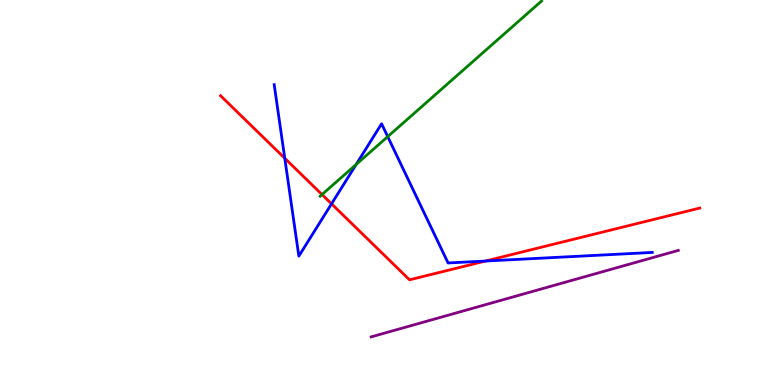[{'lines': ['blue', 'red'], 'intersections': [{'x': 3.67, 'y': 5.89}, {'x': 4.28, 'y': 4.71}, {'x': 6.26, 'y': 3.22}]}, {'lines': ['green', 'red'], 'intersections': [{'x': 4.15, 'y': 4.95}]}, {'lines': ['purple', 'red'], 'intersections': []}, {'lines': ['blue', 'green'], 'intersections': [{'x': 4.6, 'y': 5.73}, {'x': 5.0, 'y': 6.45}]}, {'lines': ['blue', 'purple'], 'intersections': []}, {'lines': ['green', 'purple'], 'intersections': []}]